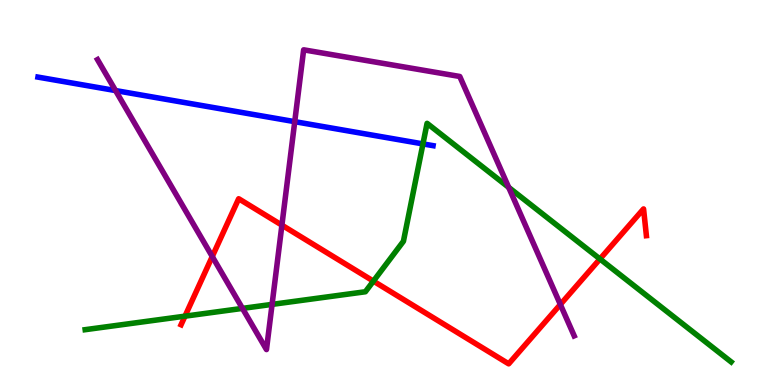[{'lines': ['blue', 'red'], 'intersections': []}, {'lines': ['green', 'red'], 'intersections': [{'x': 2.39, 'y': 1.79}, {'x': 4.82, 'y': 2.7}, {'x': 7.74, 'y': 3.27}]}, {'lines': ['purple', 'red'], 'intersections': [{'x': 2.74, 'y': 3.34}, {'x': 3.64, 'y': 4.15}, {'x': 7.23, 'y': 2.09}]}, {'lines': ['blue', 'green'], 'intersections': [{'x': 5.46, 'y': 6.26}]}, {'lines': ['blue', 'purple'], 'intersections': [{'x': 1.49, 'y': 7.65}, {'x': 3.8, 'y': 6.84}]}, {'lines': ['green', 'purple'], 'intersections': [{'x': 3.13, 'y': 1.99}, {'x': 3.51, 'y': 2.09}, {'x': 6.56, 'y': 5.13}]}]